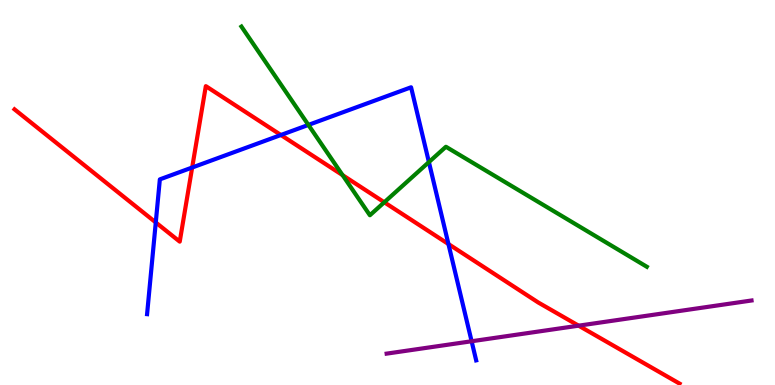[{'lines': ['blue', 'red'], 'intersections': [{'x': 2.01, 'y': 4.22}, {'x': 2.48, 'y': 5.65}, {'x': 3.62, 'y': 6.49}, {'x': 5.79, 'y': 3.66}]}, {'lines': ['green', 'red'], 'intersections': [{'x': 4.42, 'y': 5.45}, {'x': 4.96, 'y': 4.75}]}, {'lines': ['purple', 'red'], 'intersections': [{'x': 7.47, 'y': 1.54}]}, {'lines': ['blue', 'green'], 'intersections': [{'x': 3.98, 'y': 6.76}, {'x': 5.53, 'y': 5.79}]}, {'lines': ['blue', 'purple'], 'intersections': [{'x': 6.09, 'y': 1.14}]}, {'lines': ['green', 'purple'], 'intersections': []}]